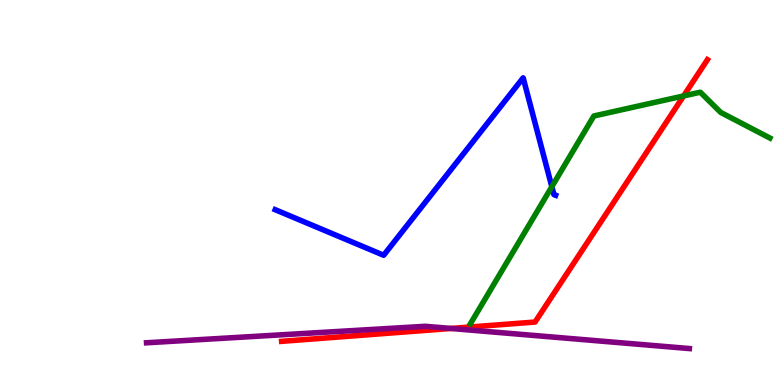[{'lines': ['blue', 'red'], 'intersections': []}, {'lines': ['green', 'red'], 'intersections': [{'x': 8.82, 'y': 7.51}]}, {'lines': ['purple', 'red'], 'intersections': [{'x': 5.82, 'y': 1.47}]}, {'lines': ['blue', 'green'], 'intersections': [{'x': 7.12, 'y': 5.15}]}, {'lines': ['blue', 'purple'], 'intersections': []}, {'lines': ['green', 'purple'], 'intersections': []}]